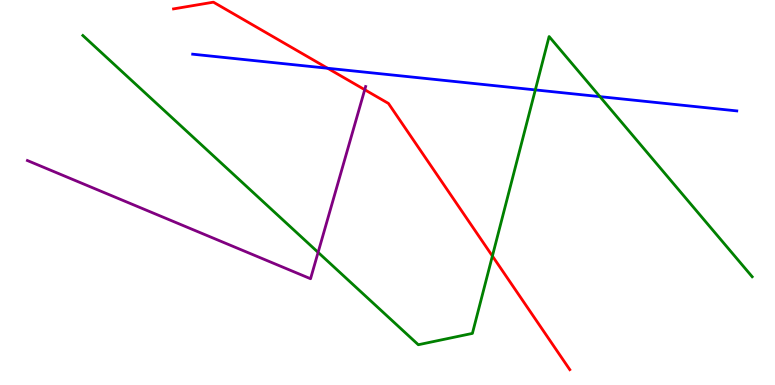[{'lines': ['blue', 'red'], 'intersections': [{'x': 4.23, 'y': 8.23}]}, {'lines': ['green', 'red'], 'intersections': [{'x': 6.35, 'y': 3.35}]}, {'lines': ['purple', 'red'], 'intersections': [{'x': 4.71, 'y': 7.67}]}, {'lines': ['blue', 'green'], 'intersections': [{'x': 6.91, 'y': 7.66}, {'x': 7.74, 'y': 7.49}]}, {'lines': ['blue', 'purple'], 'intersections': []}, {'lines': ['green', 'purple'], 'intersections': [{'x': 4.1, 'y': 3.45}]}]